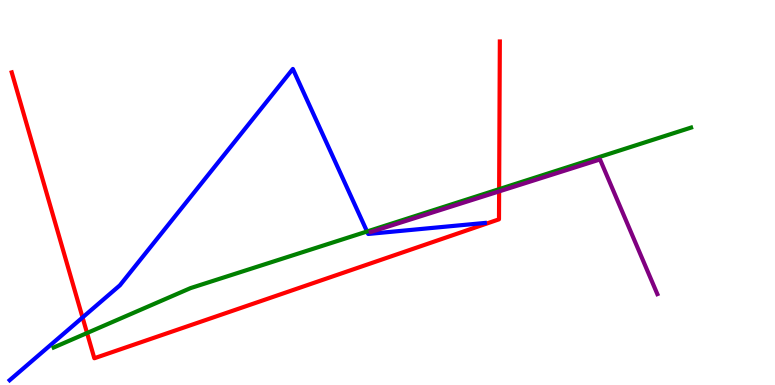[{'lines': ['blue', 'red'], 'intersections': [{'x': 1.07, 'y': 1.75}]}, {'lines': ['green', 'red'], 'intersections': [{'x': 1.12, 'y': 1.35}, {'x': 6.44, 'y': 5.09}]}, {'lines': ['purple', 'red'], 'intersections': [{'x': 6.44, 'y': 5.03}]}, {'lines': ['blue', 'green'], 'intersections': [{'x': 4.74, 'y': 3.99}]}, {'lines': ['blue', 'purple'], 'intersections': []}, {'lines': ['green', 'purple'], 'intersections': []}]